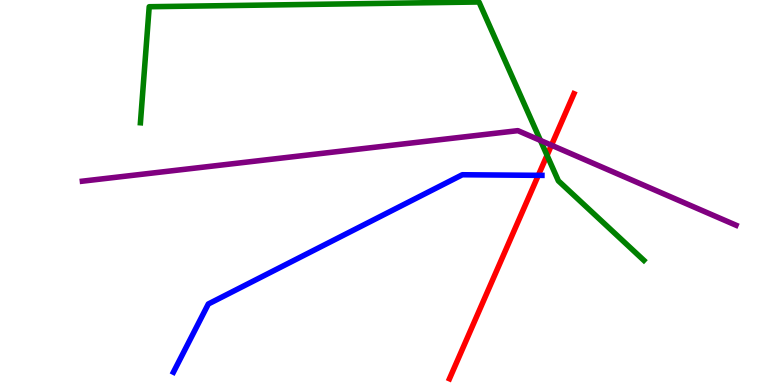[{'lines': ['blue', 'red'], 'intersections': [{'x': 6.95, 'y': 5.45}]}, {'lines': ['green', 'red'], 'intersections': [{'x': 7.06, 'y': 5.97}]}, {'lines': ['purple', 'red'], 'intersections': [{'x': 7.12, 'y': 6.23}]}, {'lines': ['blue', 'green'], 'intersections': []}, {'lines': ['blue', 'purple'], 'intersections': []}, {'lines': ['green', 'purple'], 'intersections': [{'x': 6.97, 'y': 6.35}]}]